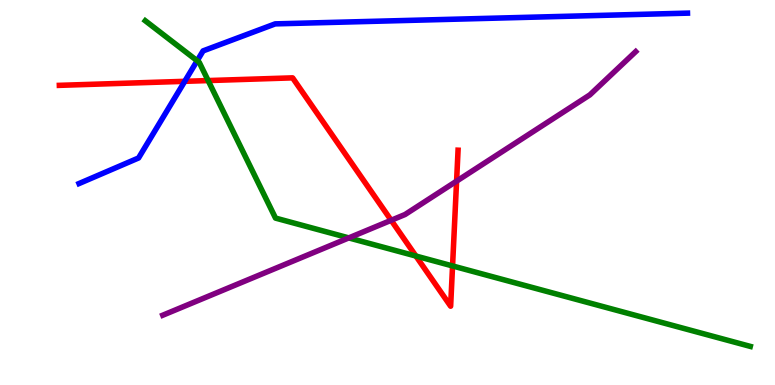[{'lines': ['blue', 'red'], 'intersections': [{'x': 2.38, 'y': 7.89}]}, {'lines': ['green', 'red'], 'intersections': [{'x': 2.69, 'y': 7.91}, {'x': 5.37, 'y': 3.35}, {'x': 5.84, 'y': 3.09}]}, {'lines': ['purple', 'red'], 'intersections': [{'x': 5.05, 'y': 4.28}, {'x': 5.89, 'y': 5.29}]}, {'lines': ['blue', 'green'], 'intersections': [{'x': 2.54, 'y': 8.42}]}, {'lines': ['blue', 'purple'], 'intersections': []}, {'lines': ['green', 'purple'], 'intersections': [{'x': 4.5, 'y': 3.82}]}]